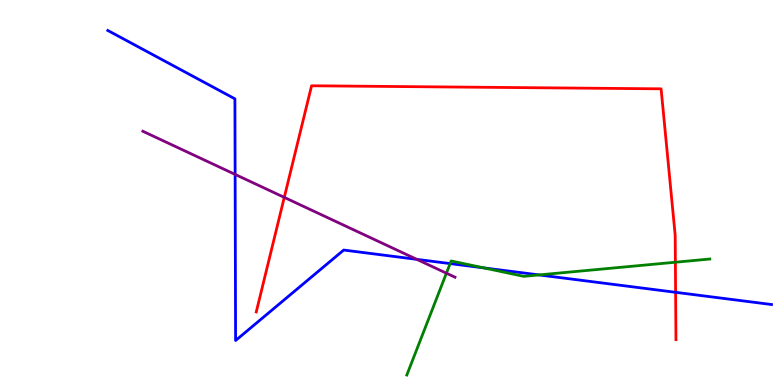[{'lines': ['blue', 'red'], 'intersections': [{'x': 8.72, 'y': 2.41}]}, {'lines': ['green', 'red'], 'intersections': [{'x': 8.71, 'y': 3.19}]}, {'lines': ['purple', 'red'], 'intersections': [{'x': 3.67, 'y': 4.87}]}, {'lines': ['blue', 'green'], 'intersections': [{'x': 5.81, 'y': 3.15}, {'x': 6.24, 'y': 3.04}, {'x': 6.96, 'y': 2.86}]}, {'lines': ['blue', 'purple'], 'intersections': [{'x': 3.03, 'y': 5.47}, {'x': 5.38, 'y': 3.26}]}, {'lines': ['green', 'purple'], 'intersections': [{'x': 5.76, 'y': 2.9}]}]